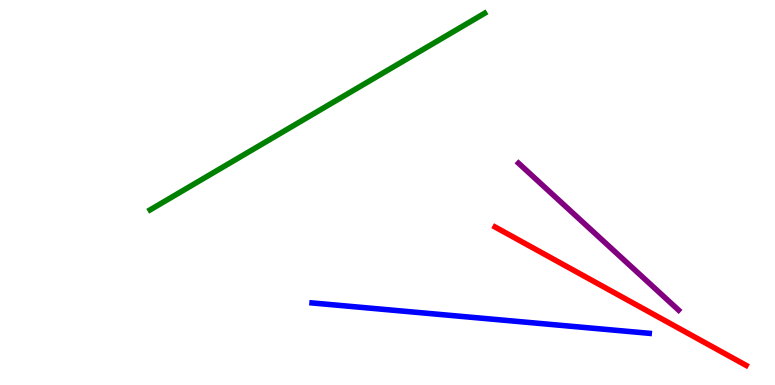[{'lines': ['blue', 'red'], 'intersections': []}, {'lines': ['green', 'red'], 'intersections': []}, {'lines': ['purple', 'red'], 'intersections': []}, {'lines': ['blue', 'green'], 'intersections': []}, {'lines': ['blue', 'purple'], 'intersections': []}, {'lines': ['green', 'purple'], 'intersections': []}]